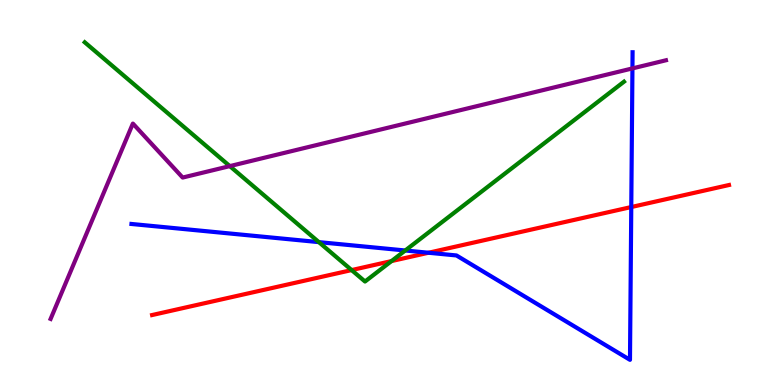[{'lines': ['blue', 'red'], 'intersections': [{'x': 5.53, 'y': 3.44}, {'x': 8.15, 'y': 4.62}]}, {'lines': ['green', 'red'], 'intersections': [{'x': 4.54, 'y': 2.99}, {'x': 5.05, 'y': 3.22}]}, {'lines': ['purple', 'red'], 'intersections': []}, {'lines': ['blue', 'green'], 'intersections': [{'x': 4.11, 'y': 3.71}, {'x': 5.23, 'y': 3.49}]}, {'lines': ['blue', 'purple'], 'intersections': [{'x': 8.16, 'y': 8.22}]}, {'lines': ['green', 'purple'], 'intersections': [{'x': 2.97, 'y': 5.69}]}]